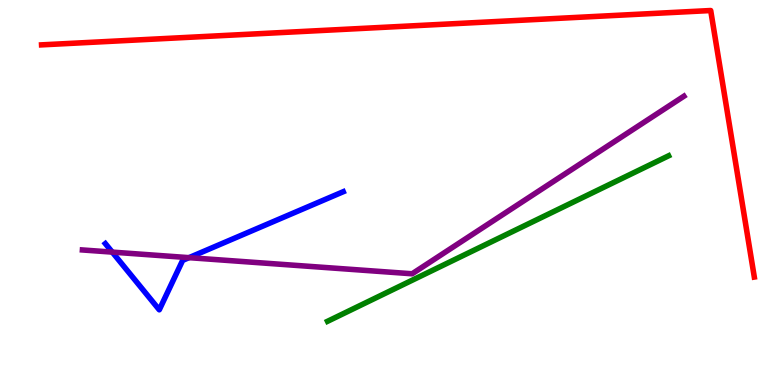[{'lines': ['blue', 'red'], 'intersections': []}, {'lines': ['green', 'red'], 'intersections': []}, {'lines': ['purple', 'red'], 'intersections': []}, {'lines': ['blue', 'green'], 'intersections': []}, {'lines': ['blue', 'purple'], 'intersections': [{'x': 1.45, 'y': 3.45}, {'x': 2.44, 'y': 3.31}]}, {'lines': ['green', 'purple'], 'intersections': []}]